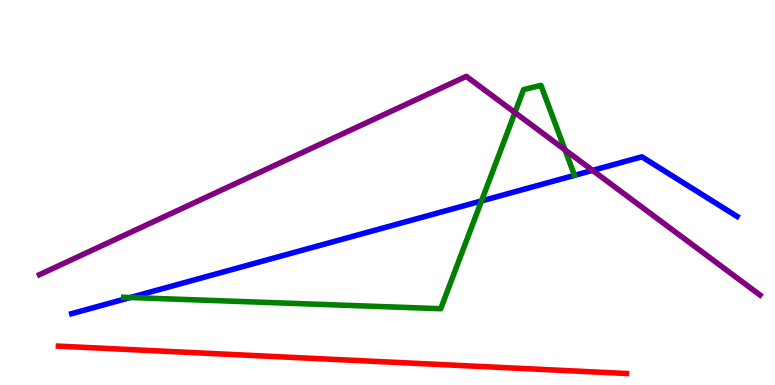[{'lines': ['blue', 'red'], 'intersections': []}, {'lines': ['green', 'red'], 'intersections': []}, {'lines': ['purple', 'red'], 'intersections': []}, {'lines': ['blue', 'green'], 'intersections': [{'x': 1.68, 'y': 2.27}, {'x': 6.21, 'y': 4.78}]}, {'lines': ['blue', 'purple'], 'intersections': [{'x': 7.65, 'y': 5.57}]}, {'lines': ['green', 'purple'], 'intersections': [{'x': 6.64, 'y': 7.08}, {'x': 7.29, 'y': 6.11}]}]